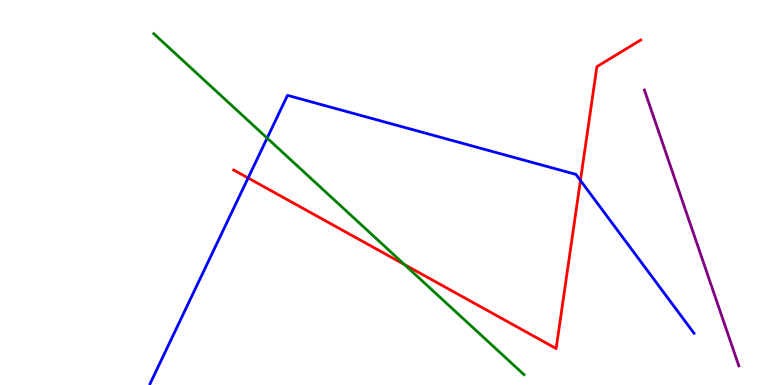[{'lines': ['blue', 'red'], 'intersections': [{'x': 3.2, 'y': 5.38}, {'x': 7.49, 'y': 5.31}]}, {'lines': ['green', 'red'], 'intersections': [{'x': 5.22, 'y': 3.13}]}, {'lines': ['purple', 'red'], 'intersections': []}, {'lines': ['blue', 'green'], 'intersections': [{'x': 3.45, 'y': 6.41}]}, {'lines': ['blue', 'purple'], 'intersections': []}, {'lines': ['green', 'purple'], 'intersections': []}]